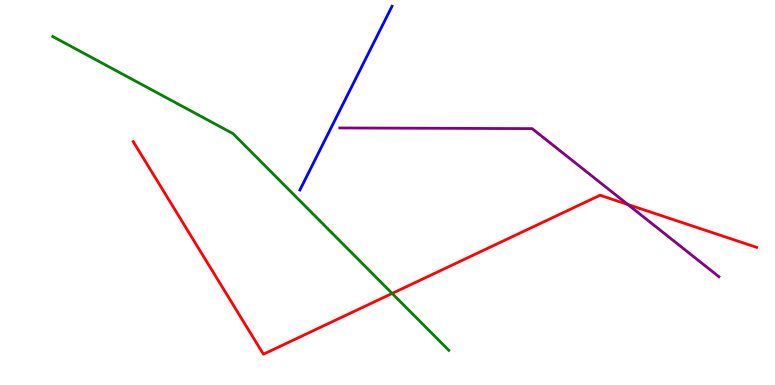[{'lines': ['blue', 'red'], 'intersections': []}, {'lines': ['green', 'red'], 'intersections': [{'x': 5.06, 'y': 2.38}]}, {'lines': ['purple', 'red'], 'intersections': [{'x': 8.1, 'y': 4.69}]}, {'lines': ['blue', 'green'], 'intersections': []}, {'lines': ['blue', 'purple'], 'intersections': []}, {'lines': ['green', 'purple'], 'intersections': []}]